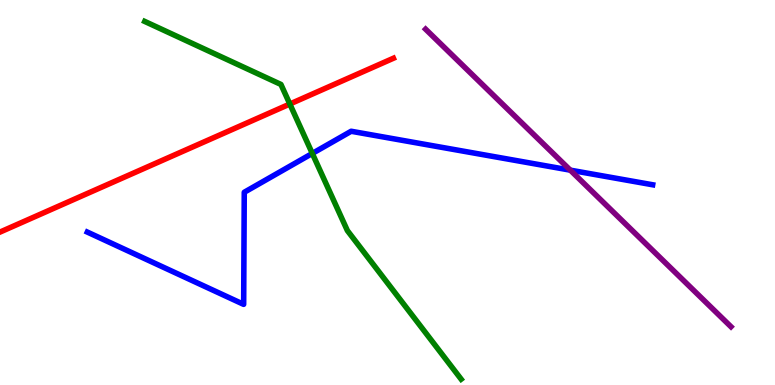[{'lines': ['blue', 'red'], 'intersections': []}, {'lines': ['green', 'red'], 'intersections': [{'x': 3.74, 'y': 7.3}]}, {'lines': ['purple', 'red'], 'intersections': []}, {'lines': ['blue', 'green'], 'intersections': [{'x': 4.03, 'y': 6.01}]}, {'lines': ['blue', 'purple'], 'intersections': [{'x': 7.36, 'y': 5.58}]}, {'lines': ['green', 'purple'], 'intersections': []}]